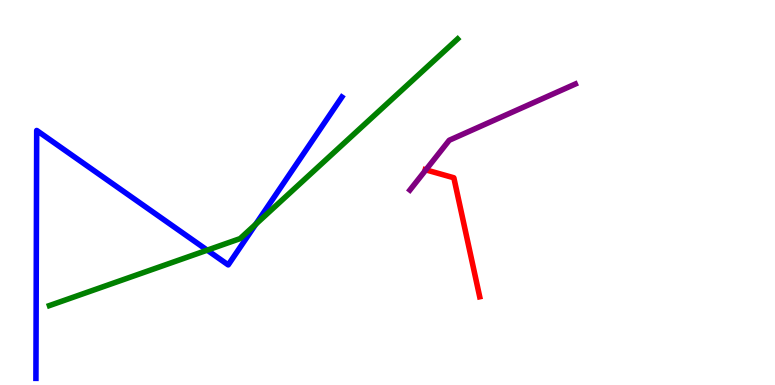[{'lines': ['blue', 'red'], 'intersections': []}, {'lines': ['green', 'red'], 'intersections': []}, {'lines': ['purple', 'red'], 'intersections': [{'x': 5.49, 'y': 5.59}]}, {'lines': ['blue', 'green'], 'intersections': [{'x': 2.67, 'y': 3.5}, {'x': 3.3, 'y': 4.18}]}, {'lines': ['blue', 'purple'], 'intersections': []}, {'lines': ['green', 'purple'], 'intersections': []}]